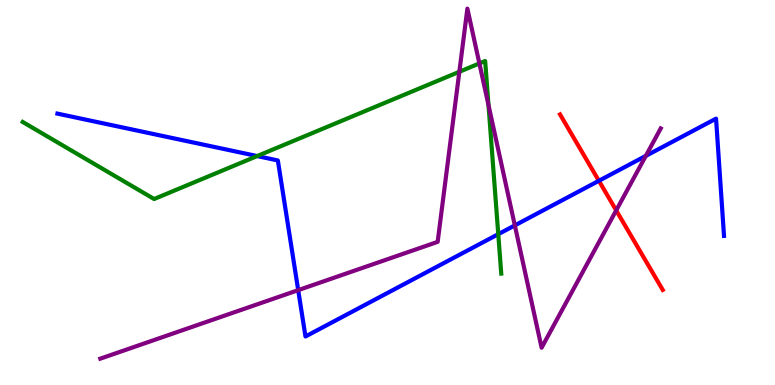[{'lines': ['blue', 'red'], 'intersections': [{'x': 7.73, 'y': 5.3}]}, {'lines': ['green', 'red'], 'intersections': []}, {'lines': ['purple', 'red'], 'intersections': [{'x': 7.95, 'y': 4.54}]}, {'lines': ['blue', 'green'], 'intersections': [{'x': 3.32, 'y': 5.95}, {'x': 6.43, 'y': 3.92}]}, {'lines': ['blue', 'purple'], 'intersections': [{'x': 3.85, 'y': 2.46}, {'x': 6.64, 'y': 4.15}, {'x': 8.33, 'y': 5.95}]}, {'lines': ['green', 'purple'], 'intersections': [{'x': 5.93, 'y': 8.14}, {'x': 6.19, 'y': 8.35}, {'x': 6.3, 'y': 7.27}]}]